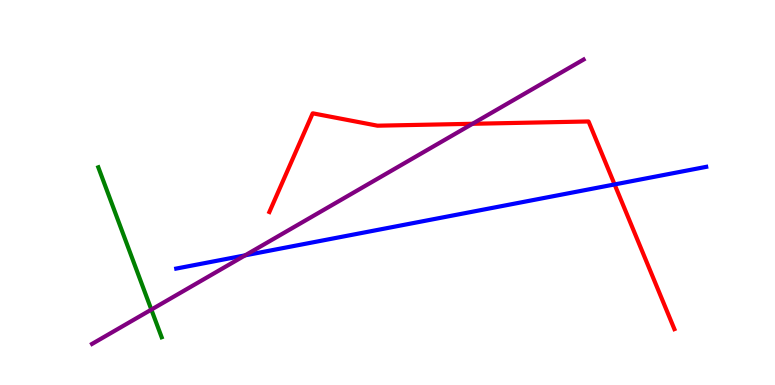[{'lines': ['blue', 'red'], 'intersections': [{'x': 7.93, 'y': 5.21}]}, {'lines': ['green', 'red'], 'intersections': []}, {'lines': ['purple', 'red'], 'intersections': [{'x': 6.1, 'y': 6.78}]}, {'lines': ['blue', 'green'], 'intersections': []}, {'lines': ['blue', 'purple'], 'intersections': [{'x': 3.16, 'y': 3.37}]}, {'lines': ['green', 'purple'], 'intersections': [{'x': 1.95, 'y': 1.96}]}]